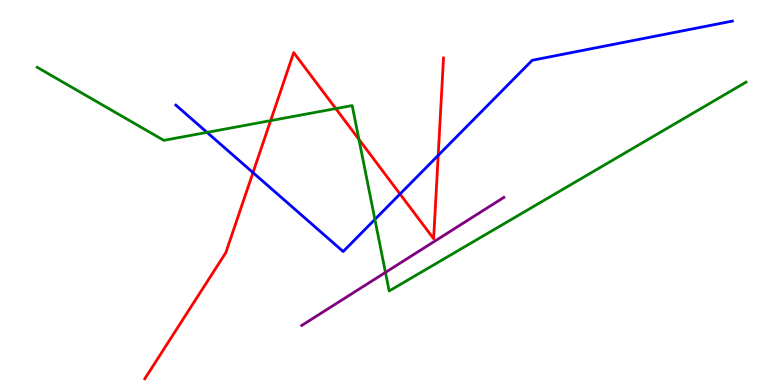[{'lines': ['blue', 'red'], 'intersections': [{'x': 3.26, 'y': 5.52}, {'x': 5.16, 'y': 4.96}, {'x': 5.65, 'y': 5.96}]}, {'lines': ['green', 'red'], 'intersections': [{'x': 3.49, 'y': 6.87}, {'x': 4.33, 'y': 7.18}, {'x': 4.63, 'y': 6.38}]}, {'lines': ['purple', 'red'], 'intersections': []}, {'lines': ['blue', 'green'], 'intersections': [{'x': 2.67, 'y': 6.56}, {'x': 4.84, 'y': 4.3}]}, {'lines': ['blue', 'purple'], 'intersections': []}, {'lines': ['green', 'purple'], 'intersections': [{'x': 4.97, 'y': 2.92}]}]